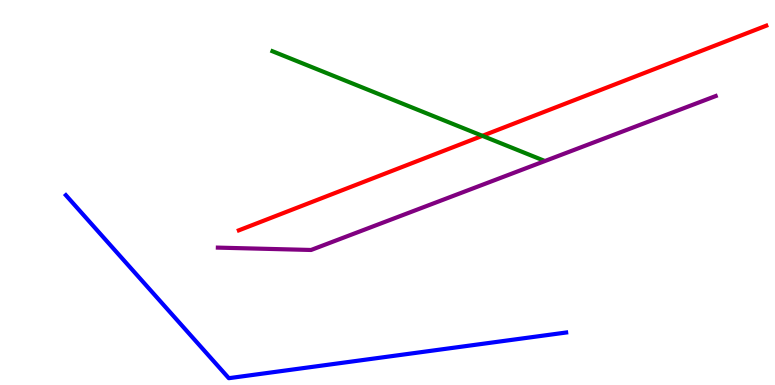[{'lines': ['blue', 'red'], 'intersections': []}, {'lines': ['green', 'red'], 'intersections': [{'x': 6.22, 'y': 6.47}]}, {'lines': ['purple', 'red'], 'intersections': []}, {'lines': ['blue', 'green'], 'intersections': []}, {'lines': ['blue', 'purple'], 'intersections': []}, {'lines': ['green', 'purple'], 'intersections': []}]